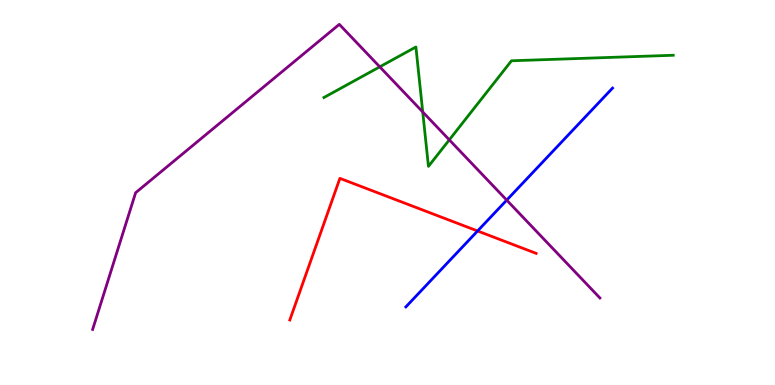[{'lines': ['blue', 'red'], 'intersections': [{'x': 6.16, 'y': 4.0}]}, {'lines': ['green', 'red'], 'intersections': []}, {'lines': ['purple', 'red'], 'intersections': []}, {'lines': ['blue', 'green'], 'intersections': []}, {'lines': ['blue', 'purple'], 'intersections': [{'x': 6.54, 'y': 4.8}]}, {'lines': ['green', 'purple'], 'intersections': [{'x': 4.9, 'y': 8.26}, {'x': 5.45, 'y': 7.09}, {'x': 5.8, 'y': 6.37}]}]